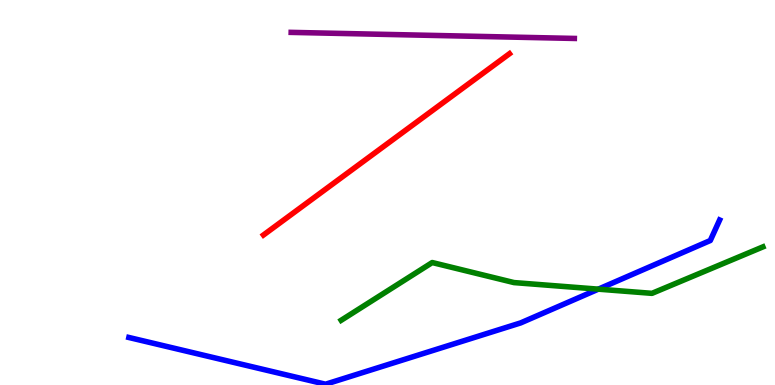[{'lines': ['blue', 'red'], 'intersections': []}, {'lines': ['green', 'red'], 'intersections': []}, {'lines': ['purple', 'red'], 'intersections': []}, {'lines': ['blue', 'green'], 'intersections': [{'x': 7.72, 'y': 2.49}]}, {'lines': ['blue', 'purple'], 'intersections': []}, {'lines': ['green', 'purple'], 'intersections': []}]